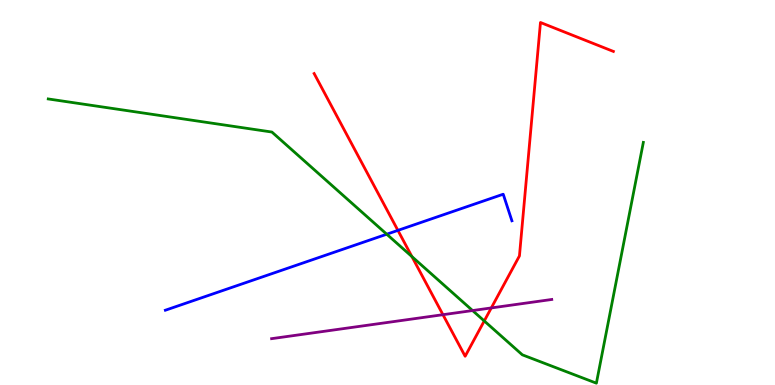[{'lines': ['blue', 'red'], 'intersections': [{'x': 5.13, 'y': 4.02}]}, {'lines': ['green', 'red'], 'intersections': [{'x': 5.31, 'y': 3.34}, {'x': 6.25, 'y': 1.66}]}, {'lines': ['purple', 'red'], 'intersections': [{'x': 5.72, 'y': 1.83}, {'x': 6.34, 'y': 2.0}]}, {'lines': ['blue', 'green'], 'intersections': [{'x': 4.99, 'y': 3.92}]}, {'lines': ['blue', 'purple'], 'intersections': []}, {'lines': ['green', 'purple'], 'intersections': [{'x': 6.1, 'y': 1.93}]}]